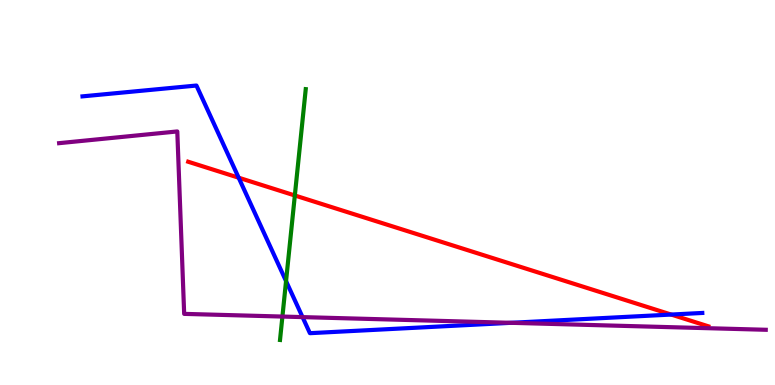[{'lines': ['blue', 'red'], 'intersections': [{'x': 3.08, 'y': 5.38}, {'x': 8.66, 'y': 1.83}]}, {'lines': ['green', 'red'], 'intersections': [{'x': 3.8, 'y': 4.92}]}, {'lines': ['purple', 'red'], 'intersections': []}, {'lines': ['blue', 'green'], 'intersections': [{'x': 3.69, 'y': 2.7}]}, {'lines': ['blue', 'purple'], 'intersections': [{'x': 3.9, 'y': 1.76}, {'x': 6.59, 'y': 1.62}]}, {'lines': ['green', 'purple'], 'intersections': [{'x': 3.64, 'y': 1.78}]}]